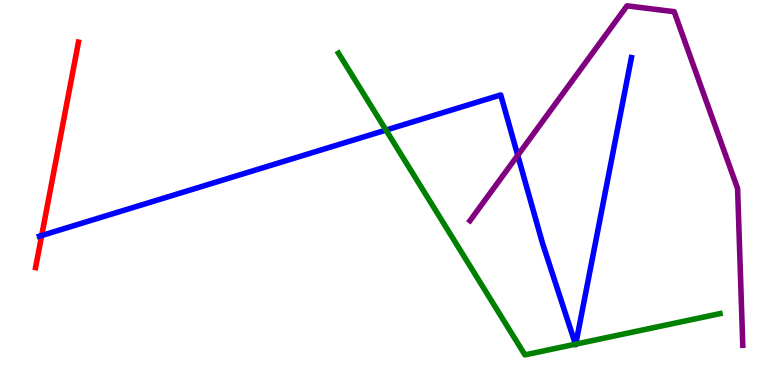[{'lines': ['blue', 'red'], 'intersections': [{'x': 0.538, 'y': 3.88}]}, {'lines': ['green', 'red'], 'intersections': []}, {'lines': ['purple', 'red'], 'intersections': []}, {'lines': ['blue', 'green'], 'intersections': [{'x': 4.98, 'y': 6.62}, {'x': 7.43, 'y': 1.06}, {'x': 7.43, 'y': 1.06}]}, {'lines': ['blue', 'purple'], 'intersections': [{'x': 6.68, 'y': 5.97}]}, {'lines': ['green', 'purple'], 'intersections': []}]